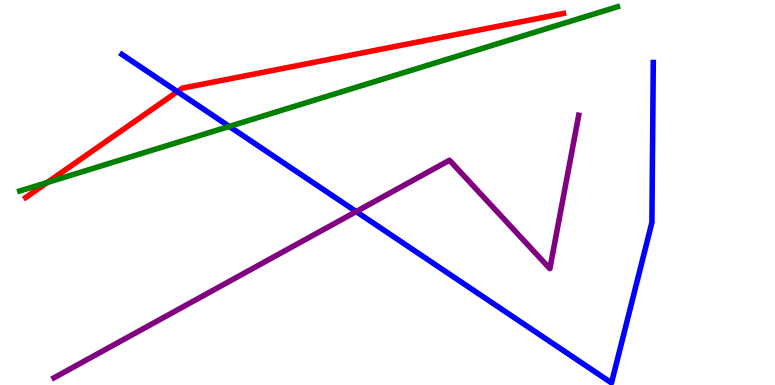[{'lines': ['blue', 'red'], 'intersections': [{'x': 2.29, 'y': 7.62}]}, {'lines': ['green', 'red'], 'intersections': [{'x': 0.609, 'y': 5.26}]}, {'lines': ['purple', 'red'], 'intersections': []}, {'lines': ['blue', 'green'], 'intersections': [{'x': 2.96, 'y': 6.72}]}, {'lines': ['blue', 'purple'], 'intersections': [{'x': 4.6, 'y': 4.5}]}, {'lines': ['green', 'purple'], 'intersections': []}]